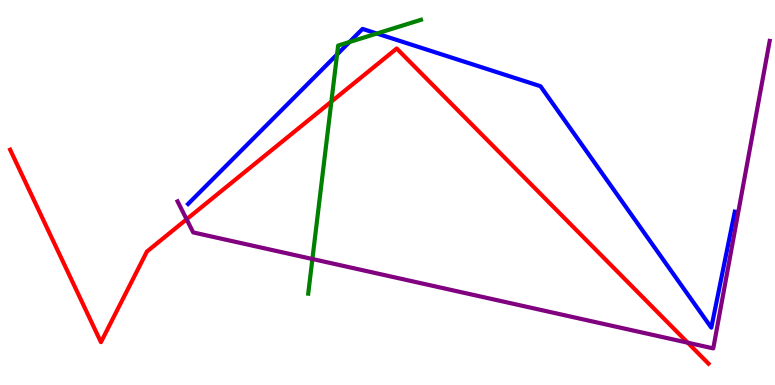[{'lines': ['blue', 'red'], 'intersections': []}, {'lines': ['green', 'red'], 'intersections': [{'x': 4.28, 'y': 7.36}]}, {'lines': ['purple', 'red'], 'intersections': [{'x': 2.41, 'y': 4.3}, {'x': 8.87, 'y': 1.1}]}, {'lines': ['blue', 'green'], 'intersections': [{'x': 4.35, 'y': 8.58}, {'x': 4.51, 'y': 8.91}, {'x': 4.86, 'y': 9.13}]}, {'lines': ['blue', 'purple'], 'intersections': []}, {'lines': ['green', 'purple'], 'intersections': [{'x': 4.03, 'y': 3.27}]}]